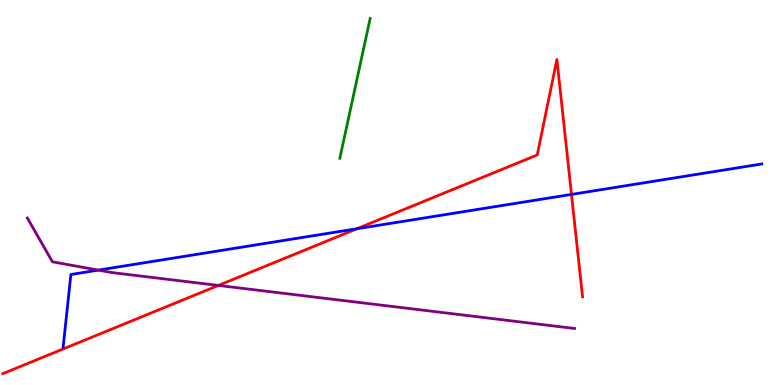[{'lines': ['blue', 'red'], 'intersections': [{'x': 4.61, 'y': 4.06}, {'x': 7.37, 'y': 4.95}]}, {'lines': ['green', 'red'], 'intersections': []}, {'lines': ['purple', 'red'], 'intersections': [{'x': 2.82, 'y': 2.59}]}, {'lines': ['blue', 'green'], 'intersections': []}, {'lines': ['blue', 'purple'], 'intersections': [{'x': 1.27, 'y': 2.98}]}, {'lines': ['green', 'purple'], 'intersections': []}]